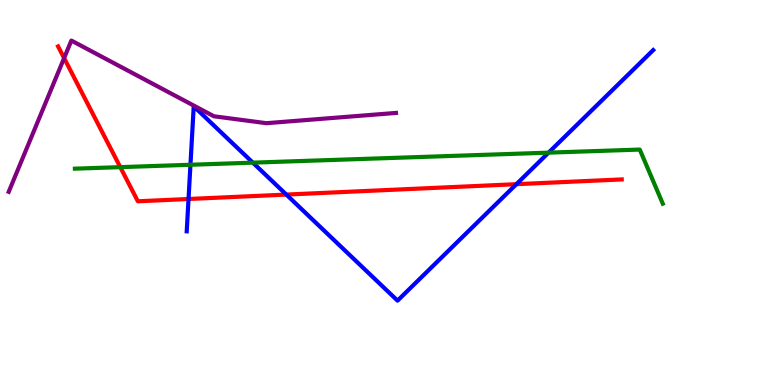[{'lines': ['blue', 'red'], 'intersections': [{'x': 2.43, 'y': 4.83}, {'x': 3.69, 'y': 4.95}, {'x': 6.66, 'y': 5.22}]}, {'lines': ['green', 'red'], 'intersections': [{'x': 1.55, 'y': 5.66}]}, {'lines': ['purple', 'red'], 'intersections': [{'x': 0.827, 'y': 8.49}]}, {'lines': ['blue', 'green'], 'intersections': [{'x': 2.46, 'y': 5.72}, {'x': 3.26, 'y': 5.78}, {'x': 7.08, 'y': 6.04}]}, {'lines': ['blue', 'purple'], 'intersections': []}, {'lines': ['green', 'purple'], 'intersections': []}]